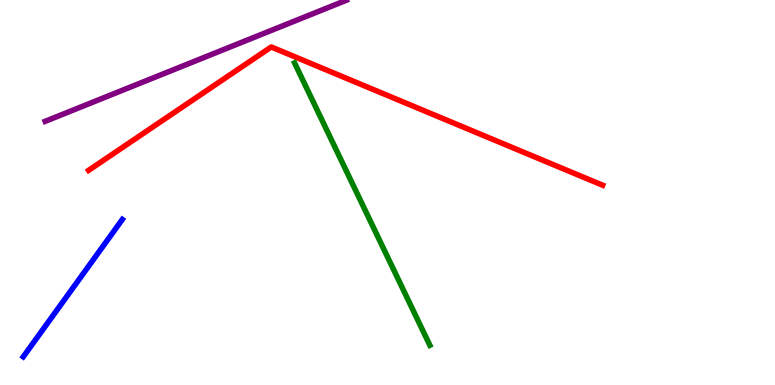[{'lines': ['blue', 'red'], 'intersections': []}, {'lines': ['green', 'red'], 'intersections': []}, {'lines': ['purple', 'red'], 'intersections': []}, {'lines': ['blue', 'green'], 'intersections': []}, {'lines': ['blue', 'purple'], 'intersections': []}, {'lines': ['green', 'purple'], 'intersections': []}]